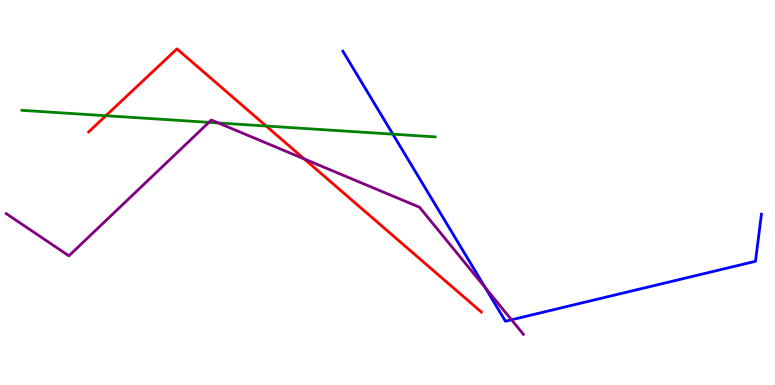[{'lines': ['blue', 'red'], 'intersections': []}, {'lines': ['green', 'red'], 'intersections': [{'x': 1.37, 'y': 6.99}, {'x': 3.43, 'y': 6.73}]}, {'lines': ['purple', 'red'], 'intersections': [{'x': 3.93, 'y': 5.87}]}, {'lines': ['blue', 'green'], 'intersections': [{'x': 5.07, 'y': 6.52}]}, {'lines': ['blue', 'purple'], 'intersections': [{'x': 6.26, 'y': 2.53}, {'x': 6.6, 'y': 1.69}]}, {'lines': ['green', 'purple'], 'intersections': [{'x': 2.7, 'y': 6.82}, {'x': 2.82, 'y': 6.81}]}]